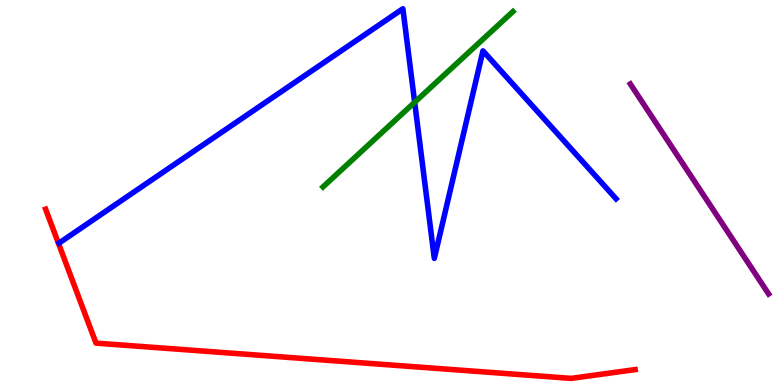[{'lines': ['blue', 'red'], 'intersections': []}, {'lines': ['green', 'red'], 'intersections': []}, {'lines': ['purple', 'red'], 'intersections': []}, {'lines': ['blue', 'green'], 'intersections': [{'x': 5.35, 'y': 7.34}]}, {'lines': ['blue', 'purple'], 'intersections': []}, {'lines': ['green', 'purple'], 'intersections': []}]